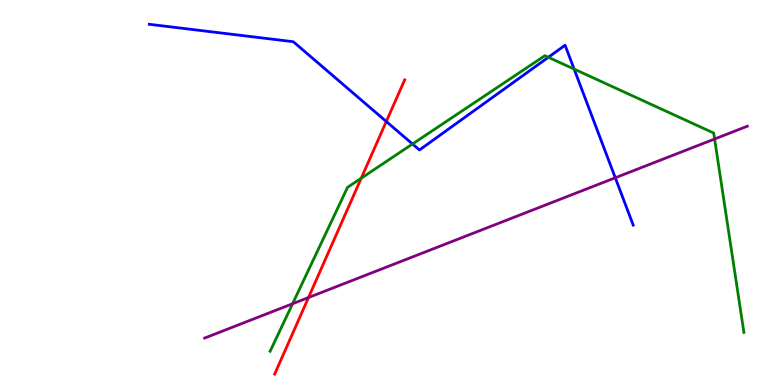[{'lines': ['blue', 'red'], 'intersections': [{'x': 4.98, 'y': 6.84}]}, {'lines': ['green', 'red'], 'intersections': [{'x': 4.66, 'y': 5.37}]}, {'lines': ['purple', 'red'], 'intersections': [{'x': 3.98, 'y': 2.27}]}, {'lines': ['blue', 'green'], 'intersections': [{'x': 5.32, 'y': 6.26}, {'x': 7.08, 'y': 8.51}, {'x': 7.41, 'y': 8.21}]}, {'lines': ['blue', 'purple'], 'intersections': [{'x': 7.94, 'y': 5.38}]}, {'lines': ['green', 'purple'], 'intersections': [{'x': 3.78, 'y': 2.11}, {'x': 9.22, 'y': 6.39}]}]